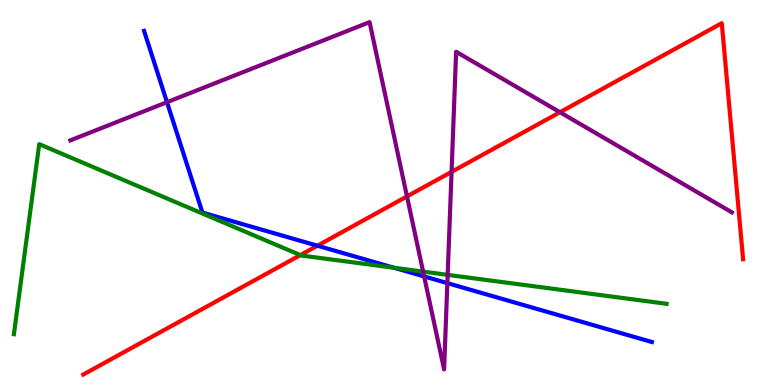[{'lines': ['blue', 'red'], 'intersections': [{'x': 4.1, 'y': 3.62}]}, {'lines': ['green', 'red'], 'intersections': [{'x': 3.88, 'y': 3.37}]}, {'lines': ['purple', 'red'], 'intersections': [{'x': 5.25, 'y': 4.9}, {'x': 5.83, 'y': 5.54}, {'x': 7.23, 'y': 7.08}]}, {'lines': ['blue', 'green'], 'intersections': [{'x': 5.08, 'y': 3.04}]}, {'lines': ['blue', 'purple'], 'intersections': [{'x': 2.15, 'y': 7.35}, {'x': 5.47, 'y': 2.82}, {'x': 5.77, 'y': 2.65}]}, {'lines': ['green', 'purple'], 'intersections': [{'x': 5.46, 'y': 2.95}, {'x': 5.78, 'y': 2.86}]}]